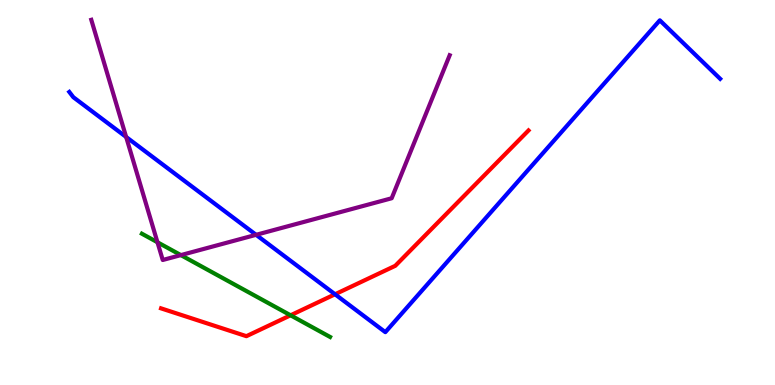[{'lines': ['blue', 'red'], 'intersections': [{'x': 4.32, 'y': 2.36}]}, {'lines': ['green', 'red'], 'intersections': [{'x': 3.75, 'y': 1.81}]}, {'lines': ['purple', 'red'], 'intersections': []}, {'lines': ['blue', 'green'], 'intersections': []}, {'lines': ['blue', 'purple'], 'intersections': [{'x': 1.63, 'y': 6.44}, {'x': 3.3, 'y': 3.9}]}, {'lines': ['green', 'purple'], 'intersections': [{'x': 2.03, 'y': 3.71}, {'x': 2.33, 'y': 3.37}]}]